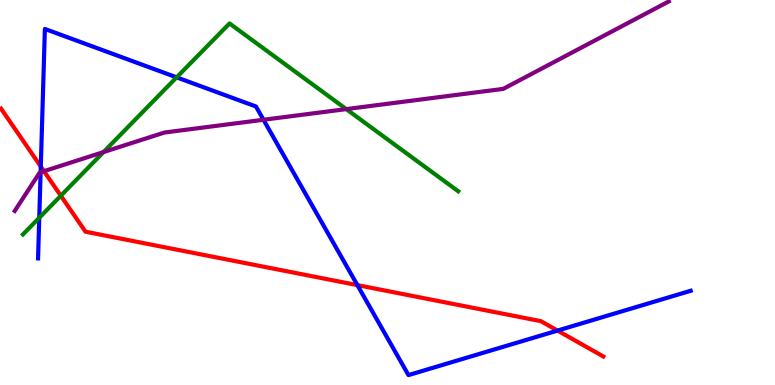[{'lines': ['blue', 'red'], 'intersections': [{'x': 0.526, 'y': 5.67}, {'x': 4.61, 'y': 2.59}, {'x': 7.19, 'y': 1.41}]}, {'lines': ['green', 'red'], 'intersections': [{'x': 0.785, 'y': 4.92}]}, {'lines': ['purple', 'red'], 'intersections': [{'x': 0.567, 'y': 5.55}]}, {'lines': ['blue', 'green'], 'intersections': [{'x': 0.507, 'y': 4.34}, {'x': 2.28, 'y': 7.99}]}, {'lines': ['blue', 'purple'], 'intersections': [{'x': 0.524, 'y': 5.53}, {'x': 3.4, 'y': 6.89}]}, {'lines': ['green', 'purple'], 'intersections': [{'x': 1.34, 'y': 6.05}, {'x': 4.47, 'y': 7.17}]}]